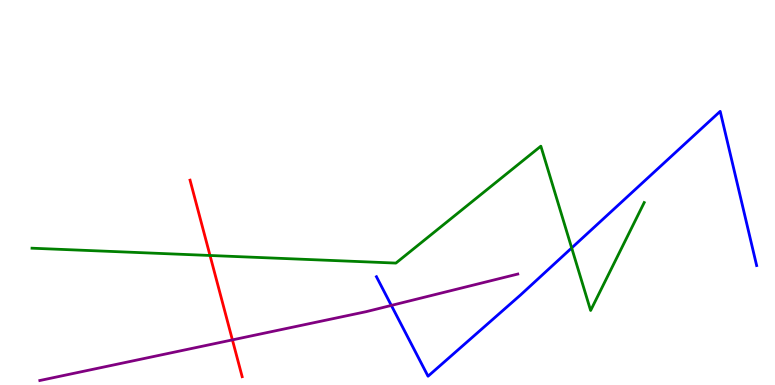[{'lines': ['blue', 'red'], 'intersections': []}, {'lines': ['green', 'red'], 'intersections': [{'x': 2.71, 'y': 3.36}]}, {'lines': ['purple', 'red'], 'intersections': [{'x': 3.0, 'y': 1.17}]}, {'lines': ['blue', 'green'], 'intersections': [{'x': 7.38, 'y': 3.56}]}, {'lines': ['blue', 'purple'], 'intersections': [{'x': 5.05, 'y': 2.07}]}, {'lines': ['green', 'purple'], 'intersections': []}]